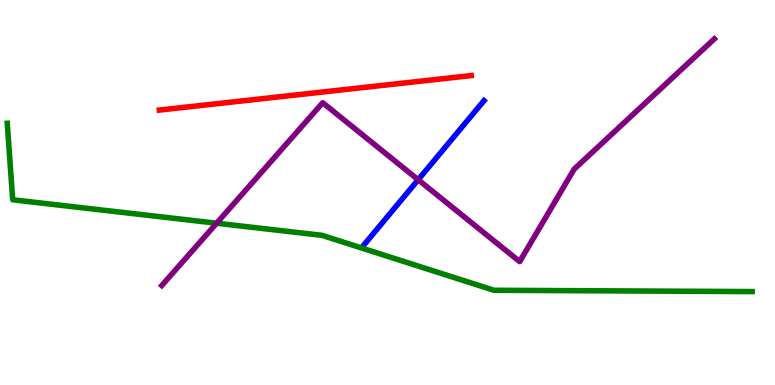[{'lines': ['blue', 'red'], 'intersections': []}, {'lines': ['green', 'red'], 'intersections': []}, {'lines': ['purple', 'red'], 'intersections': []}, {'lines': ['blue', 'green'], 'intersections': []}, {'lines': ['blue', 'purple'], 'intersections': [{'x': 5.4, 'y': 5.33}]}, {'lines': ['green', 'purple'], 'intersections': [{'x': 2.8, 'y': 4.2}]}]